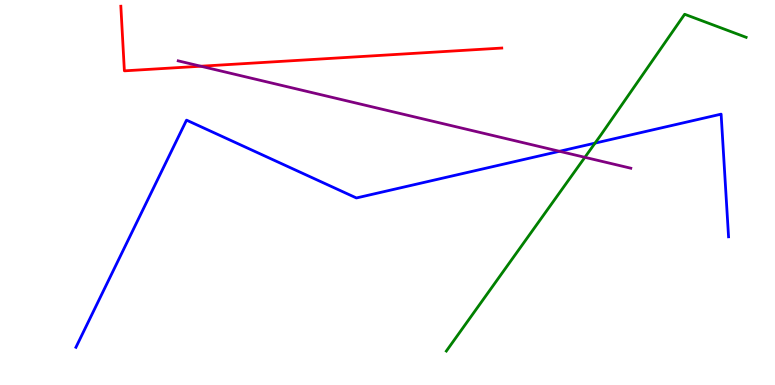[{'lines': ['blue', 'red'], 'intersections': []}, {'lines': ['green', 'red'], 'intersections': []}, {'lines': ['purple', 'red'], 'intersections': [{'x': 2.59, 'y': 8.28}]}, {'lines': ['blue', 'green'], 'intersections': [{'x': 7.68, 'y': 6.28}]}, {'lines': ['blue', 'purple'], 'intersections': [{'x': 7.22, 'y': 6.07}]}, {'lines': ['green', 'purple'], 'intersections': [{'x': 7.55, 'y': 5.91}]}]